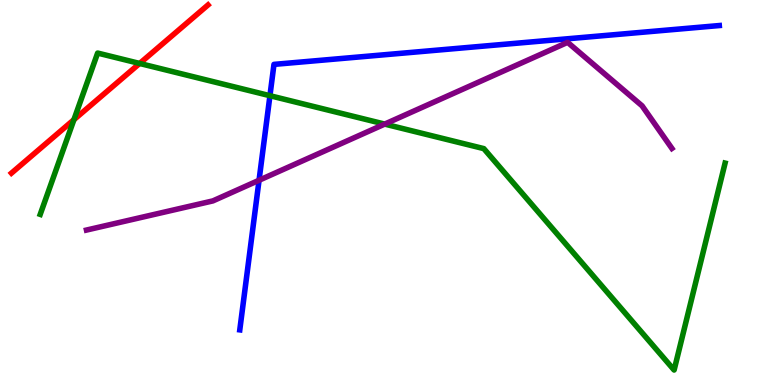[{'lines': ['blue', 'red'], 'intersections': []}, {'lines': ['green', 'red'], 'intersections': [{'x': 0.954, 'y': 6.89}, {'x': 1.8, 'y': 8.35}]}, {'lines': ['purple', 'red'], 'intersections': []}, {'lines': ['blue', 'green'], 'intersections': [{'x': 3.48, 'y': 7.51}]}, {'lines': ['blue', 'purple'], 'intersections': [{'x': 3.34, 'y': 5.32}]}, {'lines': ['green', 'purple'], 'intersections': [{'x': 4.96, 'y': 6.78}]}]